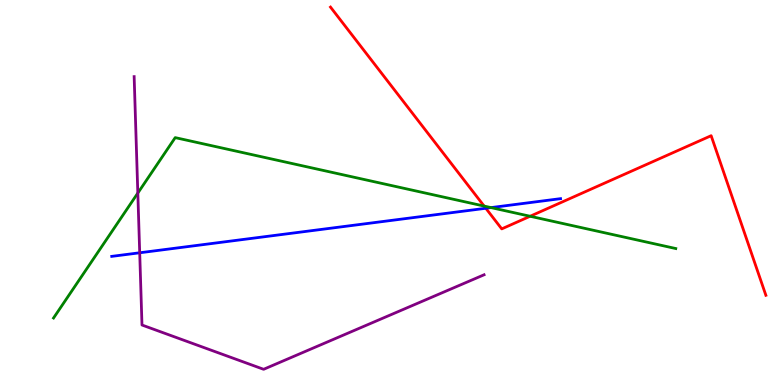[{'lines': ['blue', 'red'], 'intersections': [{'x': 6.27, 'y': 4.59}]}, {'lines': ['green', 'red'], 'intersections': [{'x': 6.25, 'y': 4.65}, {'x': 6.84, 'y': 4.38}]}, {'lines': ['purple', 'red'], 'intersections': []}, {'lines': ['blue', 'green'], 'intersections': [{'x': 6.34, 'y': 4.61}]}, {'lines': ['blue', 'purple'], 'intersections': [{'x': 1.8, 'y': 3.43}]}, {'lines': ['green', 'purple'], 'intersections': [{'x': 1.78, 'y': 4.99}]}]